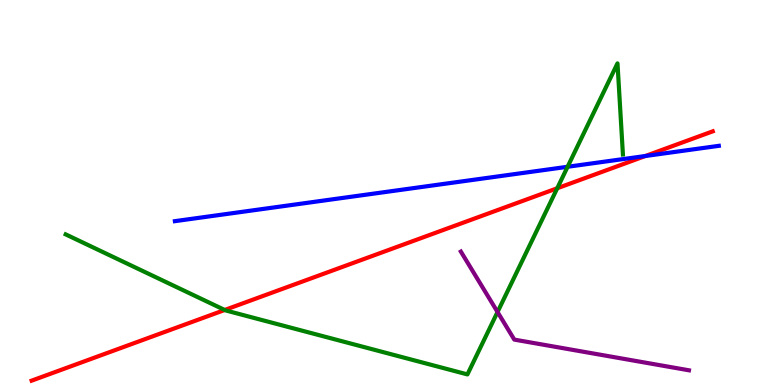[{'lines': ['blue', 'red'], 'intersections': [{'x': 8.33, 'y': 5.95}]}, {'lines': ['green', 'red'], 'intersections': [{'x': 2.9, 'y': 1.95}, {'x': 7.19, 'y': 5.11}]}, {'lines': ['purple', 'red'], 'intersections': []}, {'lines': ['blue', 'green'], 'intersections': [{'x': 7.32, 'y': 5.67}]}, {'lines': ['blue', 'purple'], 'intersections': []}, {'lines': ['green', 'purple'], 'intersections': [{'x': 6.42, 'y': 1.9}]}]